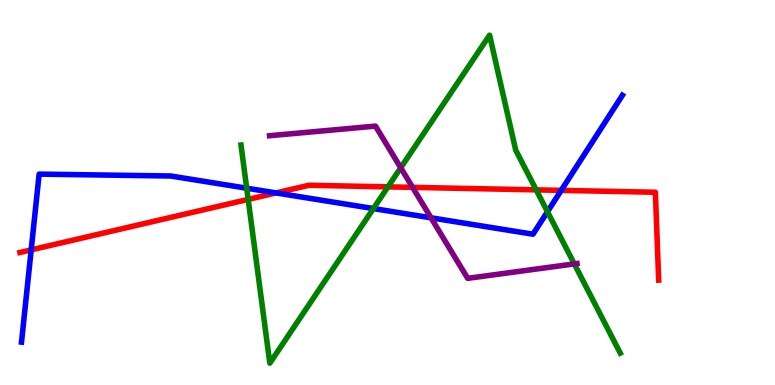[{'lines': ['blue', 'red'], 'intersections': [{'x': 0.402, 'y': 3.51}, {'x': 3.56, 'y': 4.99}, {'x': 7.24, 'y': 5.06}]}, {'lines': ['green', 'red'], 'intersections': [{'x': 3.2, 'y': 4.82}, {'x': 5.01, 'y': 5.15}, {'x': 6.92, 'y': 5.07}]}, {'lines': ['purple', 'red'], 'intersections': [{'x': 5.32, 'y': 5.13}]}, {'lines': ['blue', 'green'], 'intersections': [{'x': 3.18, 'y': 5.11}, {'x': 4.82, 'y': 4.58}, {'x': 7.06, 'y': 4.5}]}, {'lines': ['blue', 'purple'], 'intersections': [{'x': 5.56, 'y': 4.34}]}, {'lines': ['green', 'purple'], 'intersections': [{'x': 5.17, 'y': 5.64}, {'x': 7.41, 'y': 3.15}]}]